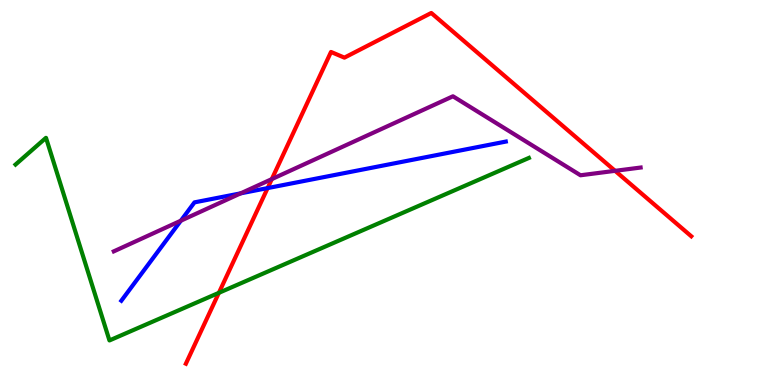[{'lines': ['blue', 'red'], 'intersections': [{'x': 3.45, 'y': 5.11}]}, {'lines': ['green', 'red'], 'intersections': [{'x': 2.82, 'y': 2.39}]}, {'lines': ['purple', 'red'], 'intersections': [{'x': 3.51, 'y': 5.35}, {'x': 7.94, 'y': 5.56}]}, {'lines': ['blue', 'green'], 'intersections': []}, {'lines': ['blue', 'purple'], 'intersections': [{'x': 2.33, 'y': 4.27}, {'x': 3.11, 'y': 4.98}]}, {'lines': ['green', 'purple'], 'intersections': []}]